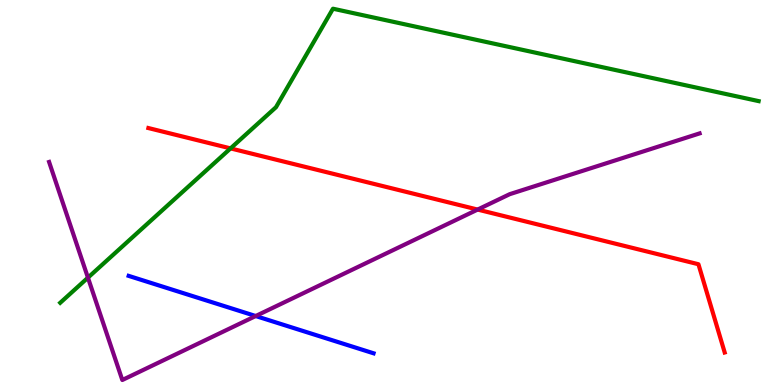[{'lines': ['blue', 'red'], 'intersections': []}, {'lines': ['green', 'red'], 'intersections': [{'x': 2.97, 'y': 6.15}]}, {'lines': ['purple', 'red'], 'intersections': [{'x': 6.16, 'y': 4.56}]}, {'lines': ['blue', 'green'], 'intersections': []}, {'lines': ['blue', 'purple'], 'intersections': [{'x': 3.3, 'y': 1.79}]}, {'lines': ['green', 'purple'], 'intersections': [{'x': 1.13, 'y': 2.79}]}]